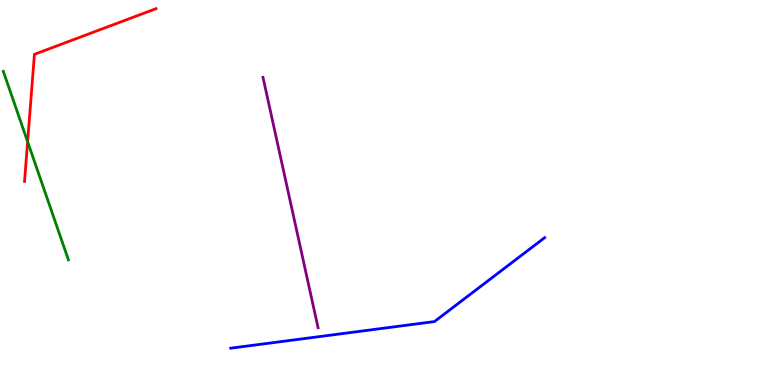[{'lines': ['blue', 'red'], 'intersections': []}, {'lines': ['green', 'red'], 'intersections': [{'x': 0.356, 'y': 6.32}]}, {'lines': ['purple', 'red'], 'intersections': []}, {'lines': ['blue', 'green'], 'intersections': []}, {'lines': ['blue', 'purple'], 'intersections': []}, {'lines': ['green', 'purple'], 'intersections': []}]